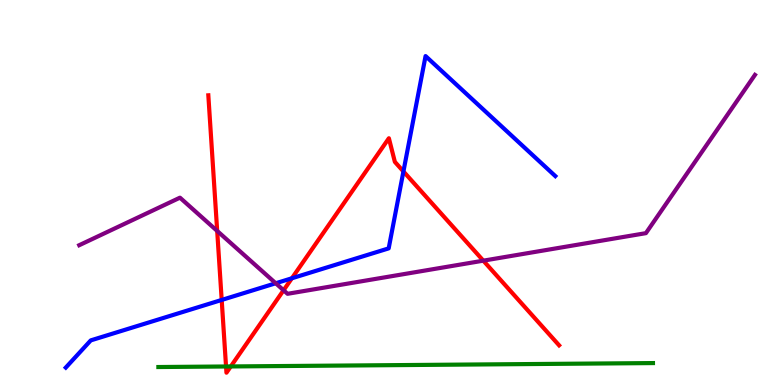[{'lines': ['blue', 'red'], 'intersections': [{'x': 2.86, 'y': 2.21}, {'x': 3.77, 'y': 2.77}, {'x': 5.21, 'y': 5.55}]}, {'lines': ['green', 'red'], 'intersections': [{'x': 2.92, 'y': 0.481}, {'x': 2.98, 'y': 0.482}]}, {'lines': ['purple', 'red'], 'intersections': [{'x': 2.8, 'y': 4.0}, {'x': 3.66, 'y': 2.46}, {'x': 6.24, 'y': 3.23}]}, {'lines': ['blue', 'green'], 'intersections': []}, {'lines': ['blue', 'purple'], 'intersections': [{'x': 3.56, 'y': 2.64}]}, {'lines': ['green', 'purple'], 'intersections': []}]